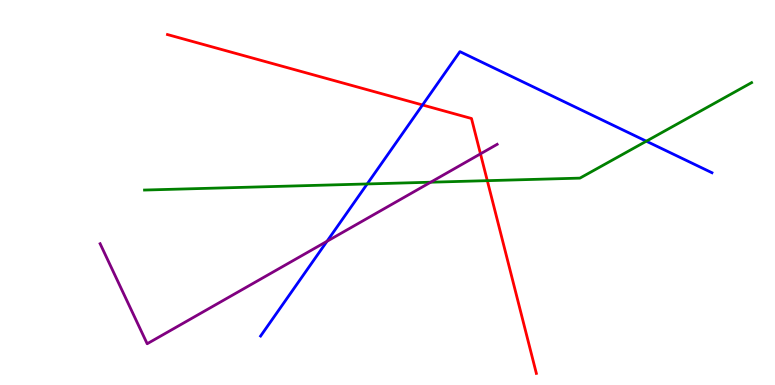[{'lines': ['blue', 'red'], 'intersections': [{'x': 5.45, 'y': 7.27}]}, {'lines': ['green', 'red'], 'intersections': [{'x': 6.29, 'y': 5.31}]}, {'lines': ['purple', 'red'], 'intersections': [{'x': 6.2, 'y': 6.0}]}, {'lines': ['blue', 'green'], 'intersections': [{'x': 4.74, 'y': 5.22}, {'x': 8.34, 'y': 6.33}]}, {'lines': ['blue', 'purple'], 'intersections': [{'x': 4.22, 'y': 3.73}]}, {'lines': ['green', 'purple'], 'intersections': [{'x': 5.56, 'y': 5.27}]}]